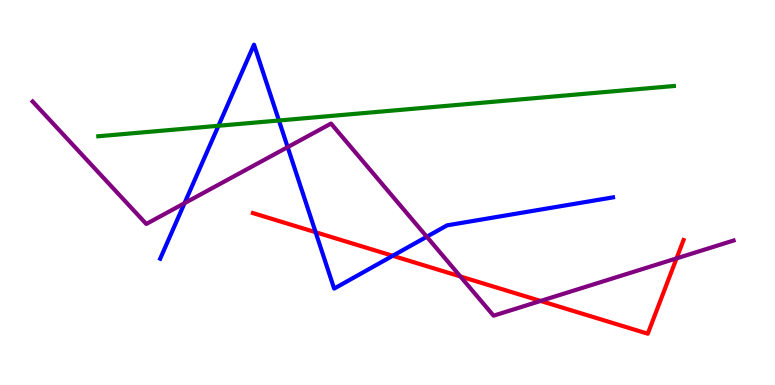[{'lines': ['blue', 'red'], 'intersections': [{'x': 4.07, 'y': 3.97}, {'x': 5.07, 'y': 3.36}]}, {'lines': ['green', 'red'], 'intersections': []}, {'lines': ['purple', 'red'], 'intersections': [{'x': 5.94, 'y': 2.82}, {'x': 6.98, 'y': 2.18}, {'x': 8.73, 'y': 3.29}]}, {'lines': ['blue', 'green'], 'intersections': [{'x': 2.82, 'y': 6.73}, {'x': 3.6, 'y': 6.87}]}, {'lines': ['blue', 'purple'], 'intersections': [{'x': 2.38, 'y': 4.72}, {'x': 3.71, 'y': 6.18}, {'x': 5.51, 'y': 3.85}]}, {'lines': ['green', 'purple'], 'intersections': []}]